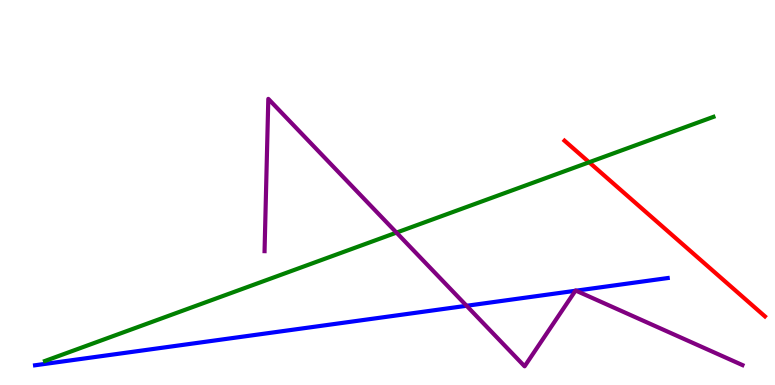[{'lines': ['blue', 'red'], 'intersections': []}, {'lines': ['green', 'red'], 'intersections': [{'x': 7.6, 'y': 5.79}]}, {'lines': ['purple', 'red'], 'intersections': []}, {'lines': ['blue', 'green'], 'intersections': []}, {'lines': ['blue', 'purple'], 'intersections': [{'x': 6.02, 'y': 2.06}, {'x': 7.42, 'y': 2.45}, {'x': 7.43, 'y': 2.45}]}, {'lines': ['green', 'purple'], 'intersections': [{'x': 5.12, 'y': 3.96}]}]